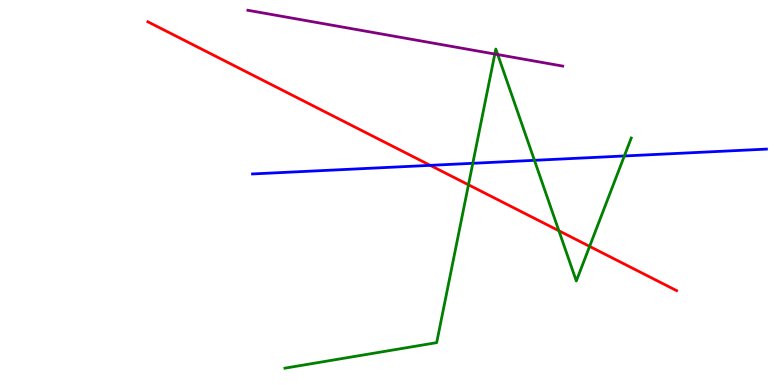[{'lines': ['blue', 'red'], 'intersections': [{'x': 5.55, 'y': 5.71}]}, {'lines': ['green', 'red'], 'intersections': [{'x': 6.04, 'y': 5.2}, {'x': 7.21, 'y': 4.01}, {'x': 7.61, 'y': 3.6}]}, {'lines': ['purple', 'red'], 'intersections': []}, {'lines': ['blue', 'green'], 'intersections': [{'x': 6.1, 'y': 5.76}, {'x': 6.9, 'y': 5.84}, {'x': 8.06, 'y': 5.95}]}, {'lines': ['blue', 'purple'], 'intersections': []}, {'lines': ['green', 'purple'], 'intersections': [{'x': 6.38, 'y': 8.6}, {'x': 6.42, 'y': 8.58}]}]